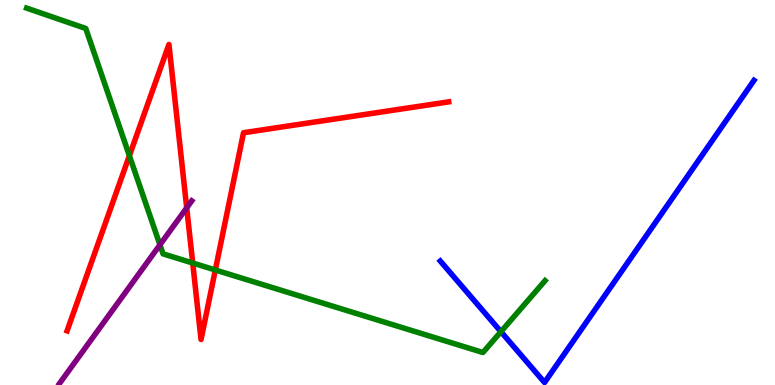[{'lines': ['blue', 'red'], 'intersections': []}, {'lines': ['green', 'red'], 'intersections': [{'x': 1.67, 'y': 5.96}, {'x': 2.49, 'y': 3.17}, {'x': 2.78, 'y': 2.99}]}, {'lines': ['purple', 'red'], 'intersections': [{'x': 2.41, 'y': 4.6}]}, {'lines': ['blue', 'green'], 'intersections': [{'x': 6.46, 'y': 1.38}]}, {'lines': ['blue', 'purple'], 'intersections': []}, {'lines': ['green', 'purple'], 'intersections': [{'x': 2.06, 'y': 3.64}]}]